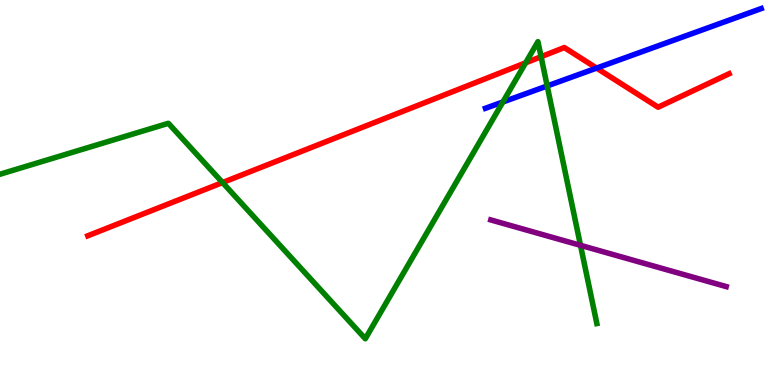[{'lines': ['blue', 'red'], 'intersections': [{'x': 7.7, 'y': 8.23}]}, {'lines': ['green', 'red'], 'intersections': [{'x': 2.87, 'y': 5.26}, {'x': 6.78, 'y': 8.37}, {'x': 6.98, 'y': 8.53}]}, {'lines': ['purple', 'red'], 'intersections': []}, {'lines': ['blue', 'green'], 'intersections': [{'x': 6.49, 'y': 7.35}, {'x': 7.06, 'y': 7.77}]}, {'lines': ['blue', 'purple'], 'intersections': []}, {'lines': ['green', 'purple'], 'intersections': [{'x': 7.49, 'y': 3.63}]}]